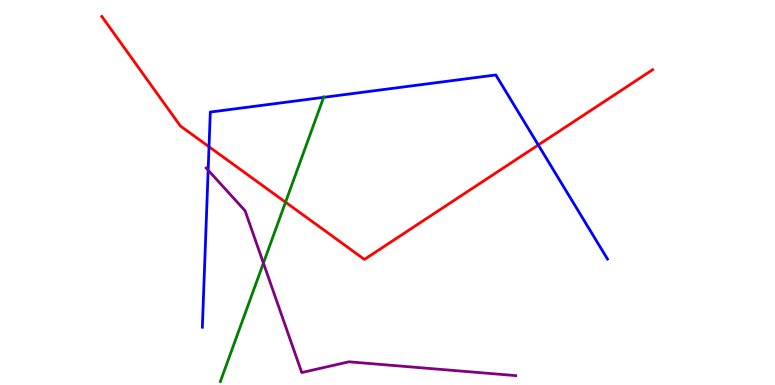[{'lines': ['blue', 'red'], 'intersections': [{'x': 2.7, 'y': 6.19}, {'x': 6.95, 'y': 6.23}]}, {'lines': ['green', 'red'], 'intersections': [{'x': 3.68, 'y': 4.75}]}, {'lines': ['purple', 'red'], 'intersections': []}, {'lines': ['blue', 'green'], 'intersections': [{'x': 4.18, 'y': 7.47}]}, {'lines': ['blue', 'purple'], 'intersections': [{'x': 2.69, 'y': 5.58}]}, {'lines': ['green', 'purple'], 'intersections': [{'x': 3.4, 'y': 3.17}]}]